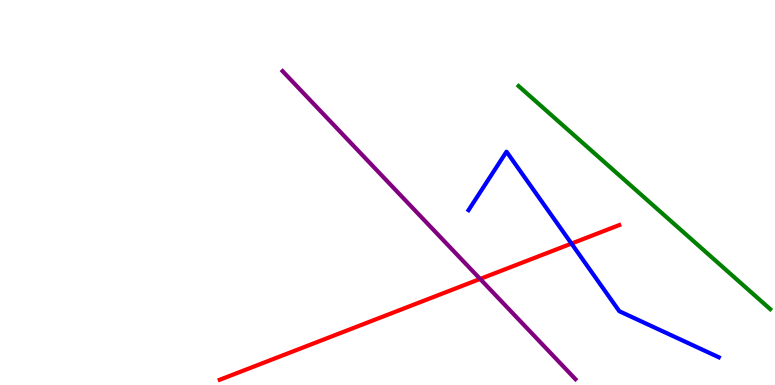[{'lines': ['blue', 'red'], 'intersections': [{'x': 7.37, 'y': 3.67}]}, {'lines': ['green', 'red'], 'intersections': []}, {'lines': ['purple', 'red'], 'intersections': [{'x': 6.2, 'y': 2.75}]}, {'lines': ['blue', 'green'], 'intersections': []}, {'lines': ['blue', 'purple'], 'intersections': []}, {'lines': ['green', 'purple'], 'intersections': []}]